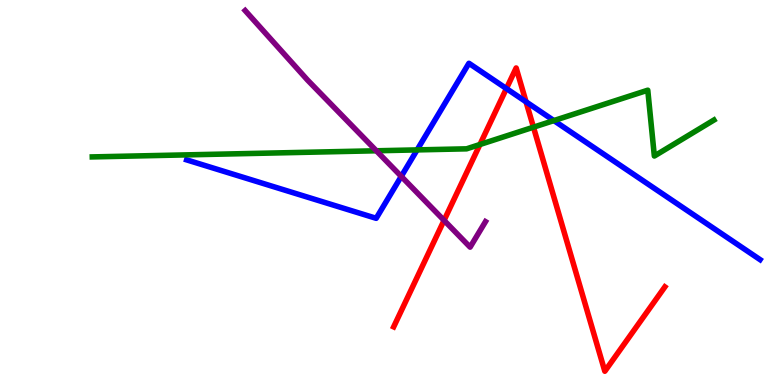[{'lines': ['blue', 'red'], 'intersections': [{'x': 6.53, 'y': 7.7}, {'x': 6.79, 'y': 7.36}]}, {'lines': ['green', 'red'], 'intersections': [{'x': 6.19, 'y': 6.25}, {'x': 6.88, 'y': 6.7}]}, {'lines': ['purple', 'red'], 'intersections': [{'x': 5.73, 'y': 4.28}]}, {'lines': ['blue', 'green'], 'intersections': [{'x': 5.38, 'y': 6.11}, {'x': 7.15, 'y': 6.87}]}, {'lines': ['blue', 'purple'], 'intersections': [{'x': 5.18, 'y': 5.42}]}, {'lines': ['green', 'purple'], 'intersections': [{'x': 4.86, 'y': 6.08}]}]